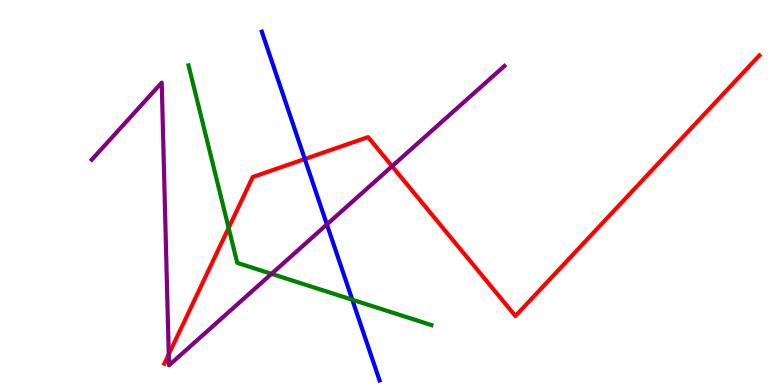[{'lines': ['blue', 'red'], 'intersections': [{'x': 3.93, 'y': 5.87}]}, {'lines': ['green', 'red'], 'intersections': [{'x': 2.95, 'y': 4.08}]}, {'lines': ['purple', 'red'], 'intersections': [{'x': 2.18, 'y': 0.795}, {'x': 5.06, 'y': 5.68}]}, {'lines': ['blue', 'green'], 'intersections': [{'x': 4.55, 'y': 2.21}]}, {'lines': ['blue', 'purple'], 'intersections': [{'x': 4.22, 'y': 4.17}]}, {'lines': ['green', 'purple'], 'intersections': [{'x': 3.5, 'y': 2.89}]}]